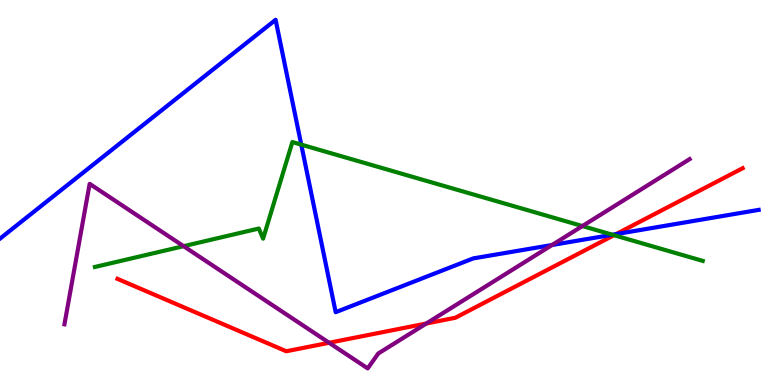[{'lines': ['blue', 'red'], 'intersections': [{'x': 7.95, 'y': 3.92}]}, {'lines': ['green', 'red'], 'intersections': [{'x': 7.92, 'y': 3.89}]}, {'lines': ['purple', 'red'], 'intersections': [{'x': 4.25, 'y': 1.1}, {'x': 5.5, 'y': 1.6}]}, {'lines': ['blue', 'green'], 'intersections': [{'x': 3.89, 'y': 6.24}, {'x': 7.9, 'y': 3.9}]}, {'lines': ['blue', 'purple'], 'intersections': [{'x': 7.12, 'y': 3.64}]}, {'lines': ['green', 'purple'], 'intersections': [{'x': 2.37, 'y': 3.61}, {'x': 7.52, 'y': 4.13}]}]